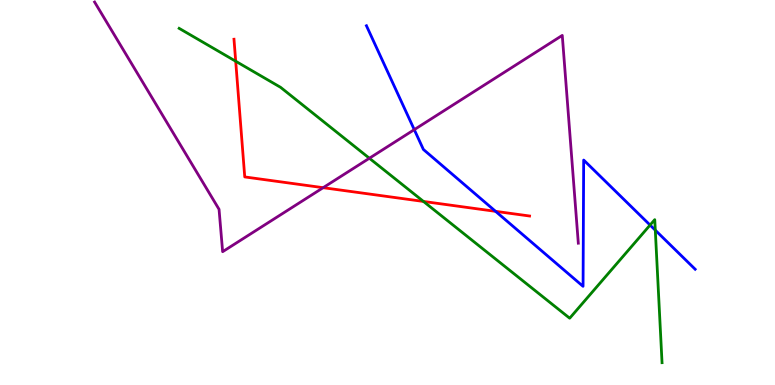[{'lines': ['blue', 'red'], 'intersections': [{'x': 6.39, 'y': 4.51}]}, {'lines': ['green', 'red'], 'intersections': [{'x': 3.04, 'y': 8.41}, {'x': 5.46, 'y': 4.77}]}, {'lines': ['purple', 'red'], 'intersections': [{'x': 4.17, 'y': 5.13}]}, {'lines': ['blue', 'green'], 'intersections': [{'x': 8.39, 'y': 4.15}, {'x': 8.46, 'y': 4.02}]}, {'lines': ['blue', 'purple'], 'intersections': [{'x': 5.35, 'y': 6.63}]}, {'lines': ['green', 'purple'], 'intersections': [{'x': 4.77, 'y': 5.89}]}]